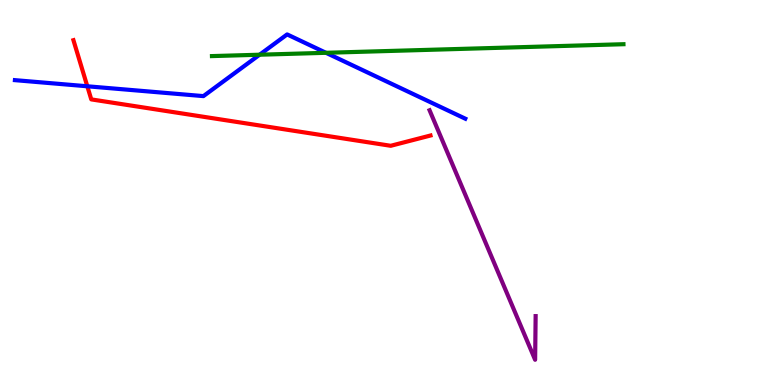[{'lines': ['blue', 'red'], 'intersections': [{'x': 1.13, 'y': 7.76}]}, {'lines': ['green', 'red'], 'intersections': []}, {'lines': ['purple', 'red'], 'intersections': []}, {'lines': ['blue', 'green'], 'intersections': [{'x': 3.35, 'y': 8.58}, {'x': 4.21, 'y': 8.63}]}, {'lines': ['blue', 'purple'], 'intersections': []}, {'lines': ['green', 'purple'], 'intersections': []}]